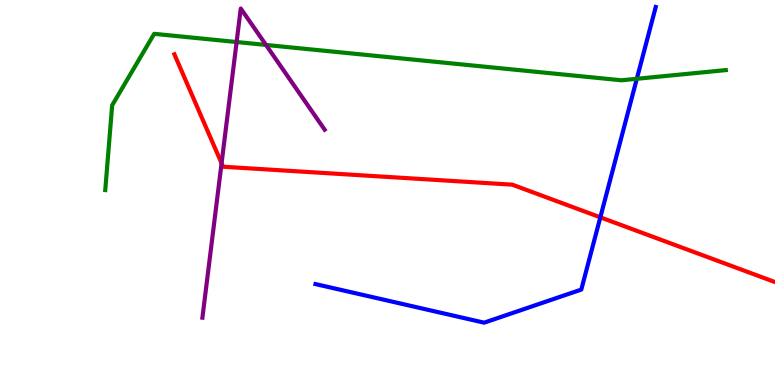[{'lines': ['blue', 'red'], 'intersections': [{'x': 7.75, 'y': 4.36}]}, {'lines': ['green', 'red'], 'intersections': []}, {'lines': ['purple', 'red'], 'intersections': [{'x': 2.86, 'y': 5.76}]}, {'lines': ['blue', 'green'], 'intersections': [{'x': 8.22, 'y': 7.95}]}, {'lines': ['blue', 'purple'], 'intersections': []}, {'lines': ['green', 'purple'], 'intersections': [{'x': 3.05, 'y': 8.91}, {'x': 3.43, 'y': 8.83}]}]